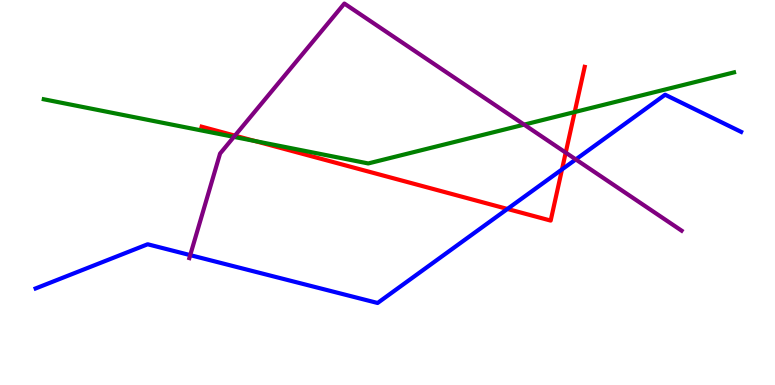[{'lines': ['blue', 'red'], 'intersections': [{'x': 6.55, 'y': 4.57}, {'x': 7.25, 'y': 5.6}]}, {'lines': ['green', 'red'], 'intersections': [{'x': 3.29, 'y': 6.34}, {'x': 7.42, 'y': 7.09}]}, {'lines': ['purple', 'red'], 'intersections': [{'x': 3.03, 'y': 6.48}, {'x': 7.3, 'y': 6.04}]}, {'lines': ['blue', 'green'], 'intersections': []}, {'lines': ['blue', 'purple'], 'intersections': [{'x': 2.45, 'y': 3.37}, {'x': 7.43, 'y': 5.86}]}, {'lines': ['green', 'purple'], 'intersections': [{'x': 3.02, 'y': 6.44}, {'x': 6.76, 'y': 6.76}]}]